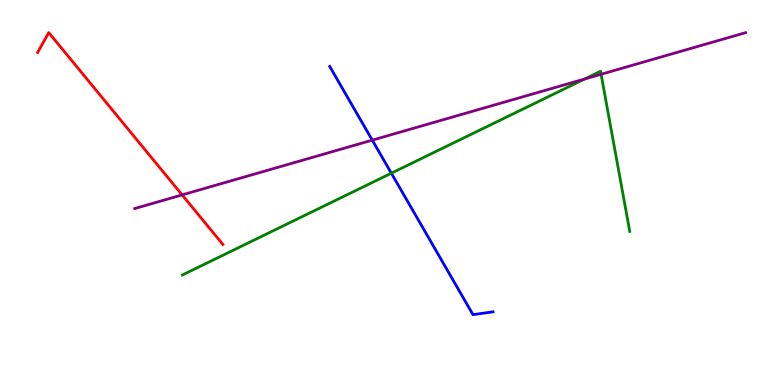[{'lines': ['blue', 'red'], 'intersections': []}, {'lines': ['green', 'red'], 'intersections': []}, {'lines': ['purple', 'red'], 'intersections': [{'x': 2.35, 'y': 4.94}]}, {'lines': ['blue', 'green'], 'intersections': [{'x': 5.05, 'y': 5.5}]}, {'lines': ['blue', 'purple'], 'intersections': [{'x': 4.8, 'y': 6.36}]}, {'lines': ['green', 'purple'], 'intersections': [{'x': 7.54, 'y': 7.95}, {'x': 7.76, 'y': 8.07}]}]